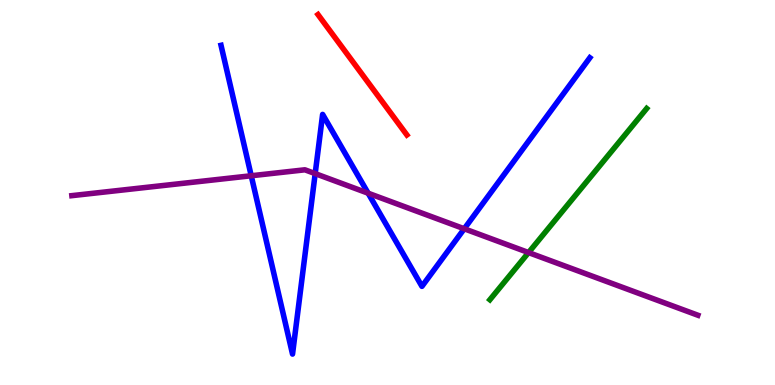[{'lines': ['blue', 'red'], 'intersections': []}, {'lines': ['green', 'red'], 'intersections': []}, {'lines': ['purple', 'red'], 'intersections': []}, {'lines': ['blue', 'green'], 'intersections': []}, {'lines': ['blue', 'purple'], 'intersections': [{'x': 3.24, 'y': 5.43}, {'x': 4.07, 'y': 5.49}, {'x': 4.75, 'y': 4.98}, {'x': 5.99, 'y': 4.06}]}, {'lines': ['green', 'purple'], 'intersections': [{'x': 6.82, 'y': 3.44}]}]